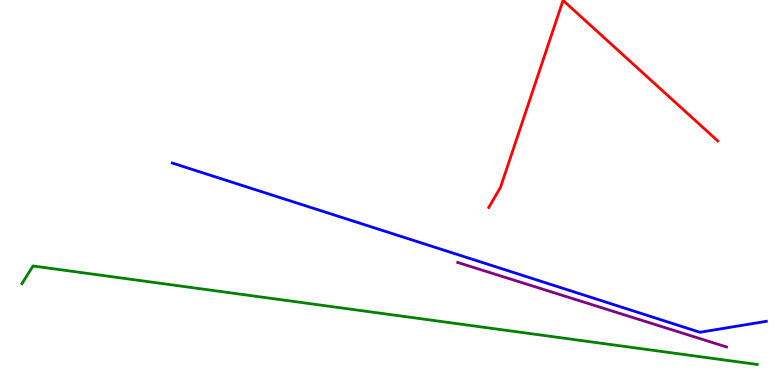[{'lines': ['blue', 'red'], 'intersections': []}, {'lines': ['green', 'red'], 'intersections': []}, {'lines': ['purple', 'red'], 'intersections': []}, {'lines': ['blue', 'green'], 'intersections': []}, {'lines': ['blue', 'purple'], 'intersections': []}, {'lines': ['green', 'purple'], 'intersections': []}]